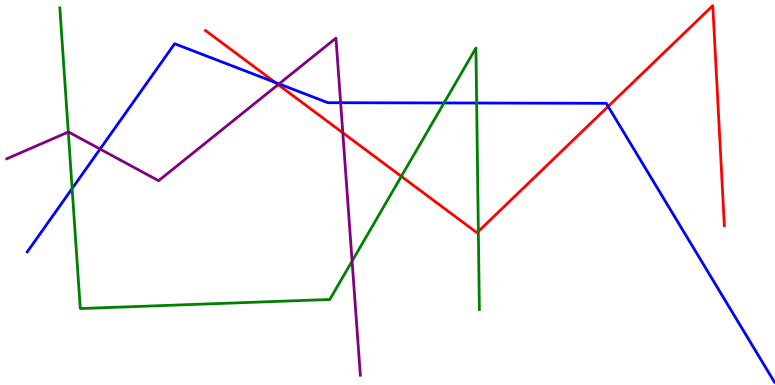[{'lines': ['blue', 'red'], 'intersections': [{'x': 3.55, 'y': 7.86}, {'x': 7.85, 'y': 7.24}]}, {'lines': ['green', 'red'], 'intersections': [{'x': 5.18, 'y': 5.42}, {'x': 6.17, 'y': 3.99}]}, {'lines': ['purple', 'red'], 'intersections': [{'x': 3.59, 'y': 7.8}, {'x': 4.42, 'y': 6.55}]}, {'lines': ['blue', 'green'], 'intersections': [{'x': 0.931, 'y': 5.1}, {'x': 5.73, 'y': 7.33}, {'x': 6.15, 'y': 7.32}]}, {'lines': ['blue', 'purple'], 'intersections': [{'x': 1.29, 'y': 6.13}, {'x': 3.6, 'y': 7.82}, {'x': 4.4, 'y': 7.33}]}, {'lines': ['green', 'purple'], 'intersections': [{'x': 0.881, 'y': 6.57}, {'x': 4.54, 'y': 3.22}]}]